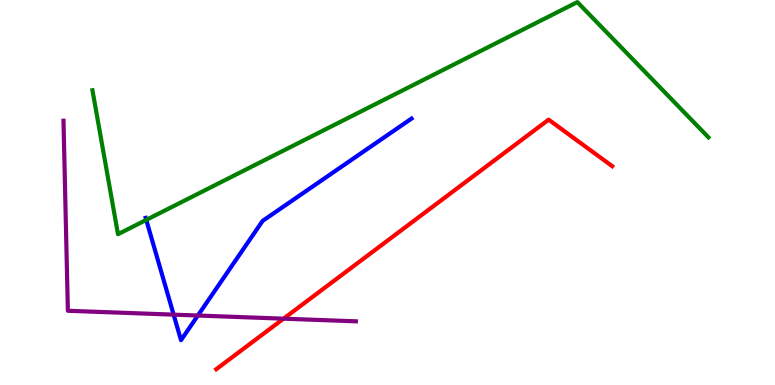[{'lines': ['blue', 'red'], 'intersections': []}, {'lines': ['green', 'red'], 'intersections': []}, {'lines': ['purple', 'red'], 'intersections': [{'x': 3.66, 'y': 1.72}]}, {'lines': ['blue', 'green'], 'intersections': [{'x': 1.89, 'y': 4.29}]}, {'lines': ['blue', 'purple'], 'intersections': [{'x': 2.24, 'y': 1.83}, {'x': 2.55, 'y': 1.8}]}, {'lines': ['green', 'purple'], 'intersections': []}]